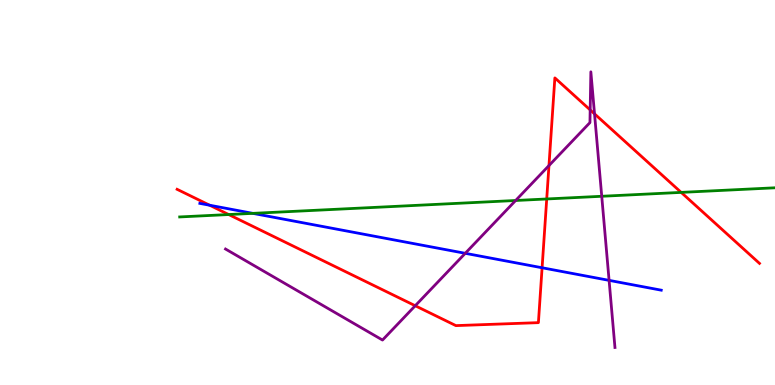[{'lines': ['blue', 'red'], 'intersections': [{'x': 2.71, 'y': 4.67}, {'x': 6.99, 'y': 3.05}]}, {'lines': ['green', 'red'], 'intersections': [{'x': 2.95, 'y': 4.43}, {'x': 7.05, 'y': 4.83}, {'x': 8.79, 'y': 5.0}]}, {'lines': ['purple', 'red'], 'intersections': [{'x': 5.36, 'y': 2.06}, {'x': 7.08, 'y': 5.7}, {'x': 7.62, 'y': 7.15}, {'x': 7.67, 'y': 7.04}]}, {'lines': ['blue', 'green'], 'intersections': [{'x': 3.26, 'y': 4.46}]}, {'lines': ['blue', 'purple'], 'intersections': [{'x': 6.0, 'y': 3.42}, {'x': 7.86, 'y': 2.72}]}, {'lines': ['green', 'purple'], 'intersections': [{'x': 6.65, 'y': 4.79}, {'x': 7.76, 'y': 4.9}]}]